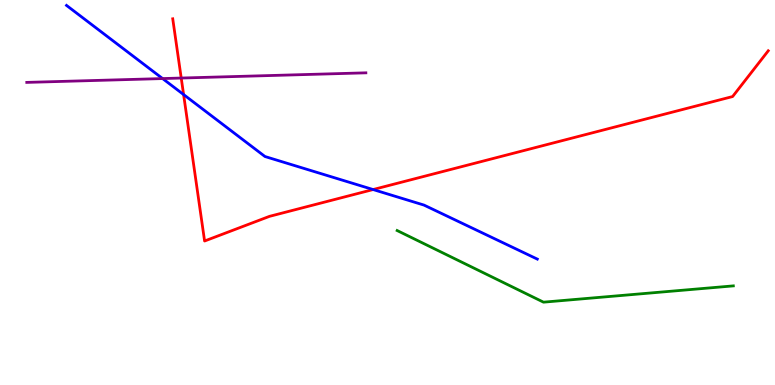[{'lines': ['blue', 'red'], 'intersections': [{'x': 2.37, 'y': 7.54}, {'x': 4.81, 'y': 5.08}]}, {'lines': ['green', 'red'], 'intersections': []}, {'lines': ['purple', 'red'], 'intersections': [{'x': 2.34, 'y': 7.97}]}, {'lines': ['blue', 'green'], 'intersections': []}, {'lines': ['blue', 'purple'], 'intersections': [{'x': 2.1, 'y': 7.96}]}, {'lines': ['green', 'purple'], 'intersections': []}]